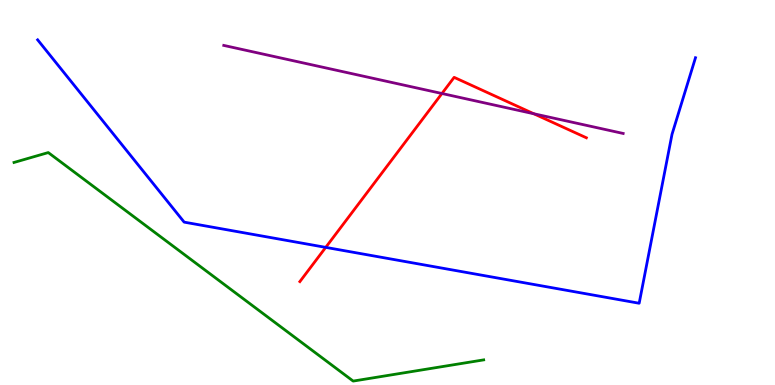[{'lines': ['blue', 'red'], 'intersections': [{'x': 4.2, 'y': 3.57}]}, {'lines': ['green', 'red'], 'intersections': []}, {'lines': ['purple', 'red'], 'intersections': [{'x': 5.7, 'y': 7.57}, {'x': 6.89, 'y': 7.05}]}, {'lines': ['blue', 'green'], 'intersections': []}, {'lines': ['blue', 'purple'], 'intersections': []}, {'lines': ['green', 'purple'], 'intersections': []}]